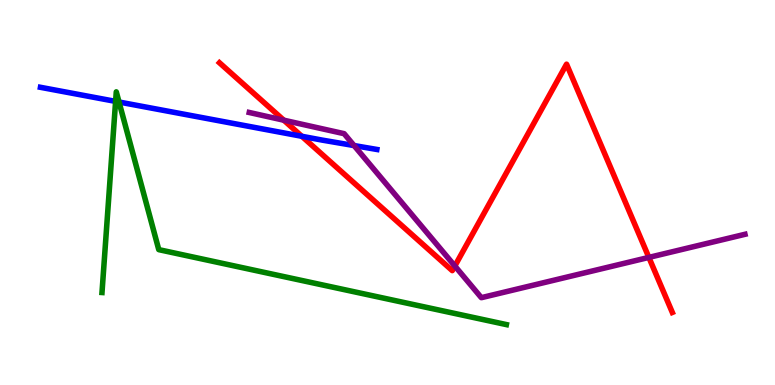[{'lines': ['blue', 'red'], 'intersections': [{'x': 3.89, 'y': 6.46}]}, {'lines': ['green', 'red'], 'intersections': []}, {'lines': ['purple', 'red'], 'intersections': [{'x': 3.66, 'y': 6.88}, {'x': 5.87, 'y': 3.09}, {'x': 8.37, 'y': 3.31}]}, {'lines': ['blue', 'green'], 'intersections': [{'x': 1.49, 'y': 7.37}, {'x': 1.54, 'y': 7.35}]}, {'lines': ['blue', 'purple'], 'intersections': [{'x': 4.57, 'y': 6.22}]}, {'lines': ['green', 'purple'], 'intersections': []}]